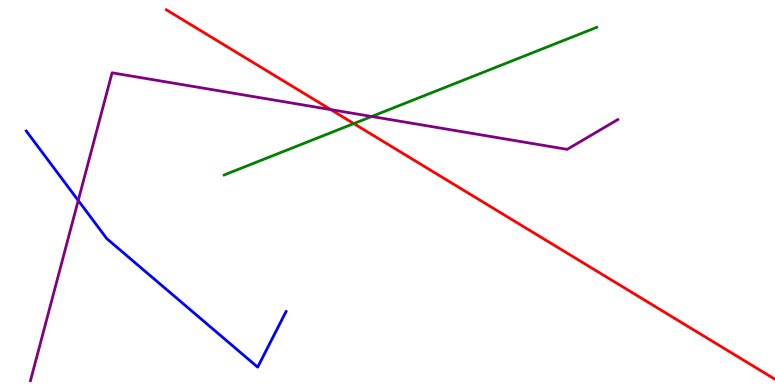[{'lines': ['blue', 'red'], 'intersections': []}, {'lines': ['green', 'red'], 'intersections': [{'x': 4.57, 'y': 6.79}]}, {'lines': ['purple', 'red'], 'intersections': [{'x': 4.27, 'y': 7.15}]}, {'lines': ['blue', 'green'], 'intersections': []}, {'lines': ['blue', 'purple'], 'intersections': [{'x': 1.01, 'y': 4.79}]}, {'lines': ['green', 'purple'], 'intersections': [{'x': 4.8, 'y': 6.97}]}]